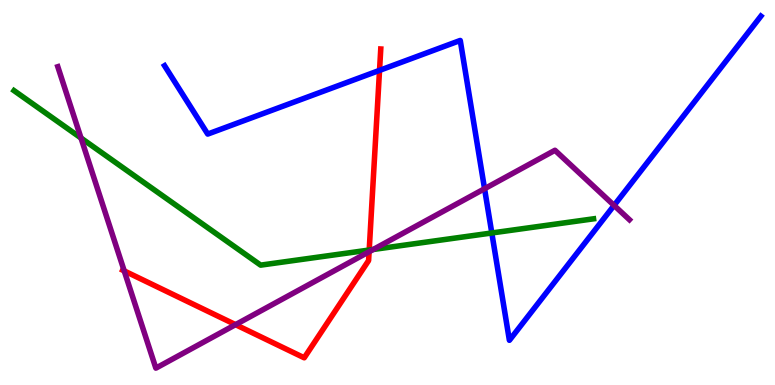[{'lines': ['blue', 'red'], 'intersections': [{'x': 4.9, 'y': 8.17}]}, {'lines': ['green', 'red'], 'intersections': [{'x': 4.76, 'y': 3.51}]}, {'lines': ['purple', 'red'], 'intersections': [{'x': 1.6, 'y': 2.96}, {'x': 3.04, 'y': 1.57}, {'x': 4.76, 'y': 3.46}]}, {'lines': ['blue', 'green'], 'intersections': [{'x': 6.35, 'y': 3.95}]}, {'lines': ['blue', 'purple'], 'intersections': [{'x': 6.25, 'y': 5.1}, {'x': 7.92, 'y': 4.66}]}, {'lines': ['green', 'purple'], 'intersections': [{'x': 1.05, 'y': 6.41}, {'x': 4.82, 'y': 3.52}]}]